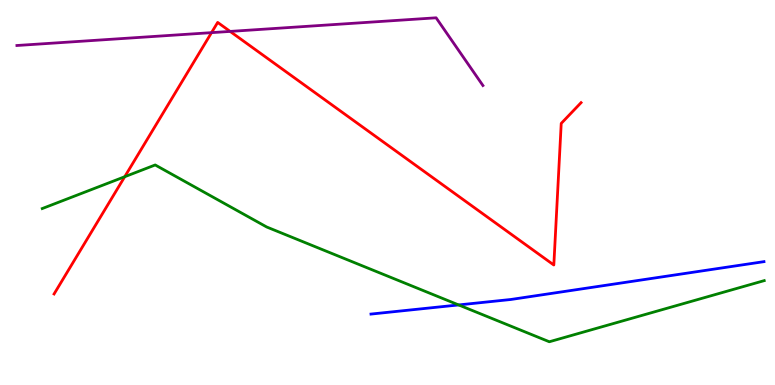[{'lines': ['blue', 'red'], 'intersections': []}, {'lines': ['green', 'red'], 'intersections': [{'x': 1.61, 'y': 5.41}]}, {'lines': ['purple', 'red'], 'intersections': [{'x': 2.73, 'y': 9.15}, {'x': 2.97, 'y': 9.18}]}, {'lines': ['blue', 'green'], 'intersections': [{'x': 5.92, 'y': 2.08}]}, {'lines': ['blue', 'purple'], 'intersections': []}, {'lines': ['green', 'purple'], 'intersections': []}]